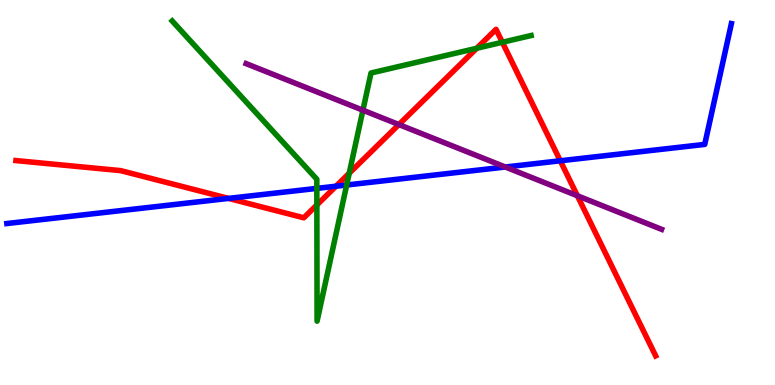[{'lines': ['blue', 'red'], 'intersections': [{'x': 2.95, 'y': 4.85}, {'x': 4.34, 'y': 5.16}, {'x': 7.23, 'y': 5.82}]}, {'lines': ['green', 'red'], 'intersections': [{'x': 4.09, 'y': 4.68}, {'x': 4.51, 'y': 5.5}, {'x': 6.15, 'y': 8.75}, {'x': 6.48, 'y': 8.9}]}, {'lines': ['purple', 'red'], 'intersections': [{'x': 5.15, 'y': 6.76}, {'x': 7.45, 'y': 4.92}]}, {'lines': ['blue', 'green'], 'intersections': [{'x': 4.09, 'y': 5.11}, {'x': 4.47, 'y': 5.19}]}, {'lines': ['blue', 'purple'], 'intersections': [{'x': 6.52, 'y': 5.66}]}, {'lines': ['green', 'purple'], 'intersections': [{'x': 4.68, 'y': 7.14}]}]